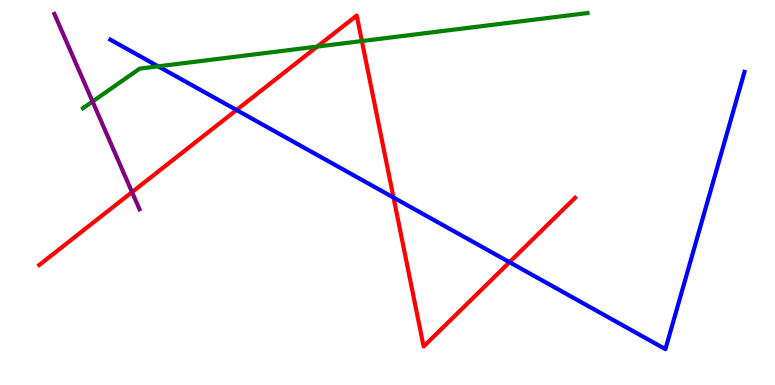[{'lines': ['blue', 'red'], 'intersections': [{'x': 3.05, 'y': 7.14}, {'x': 5.08, 'y': 4.87}, {'x': 6.57, 'y': 3.19}]}, {'lines': ['green', 'red'], 'intersections': [{'x': 4.09, 'y': 8.79}, {'x': 4.67, 'y': 8.93}]}, {'lines': ['purple', 'red'], 'intersections': [{'x': 1.7, 'y': 5.01}]}, {'lines': ['blue', 'green'], 'intersections': [{'x': 2.04, 'y': 8.28}]}, {'lines': ['blue', 'purple'], 'intersections': []}, {'lines': ['green', 'purple'], 'intersections': [{'x': 1.19, 'y': 7.36}]}]